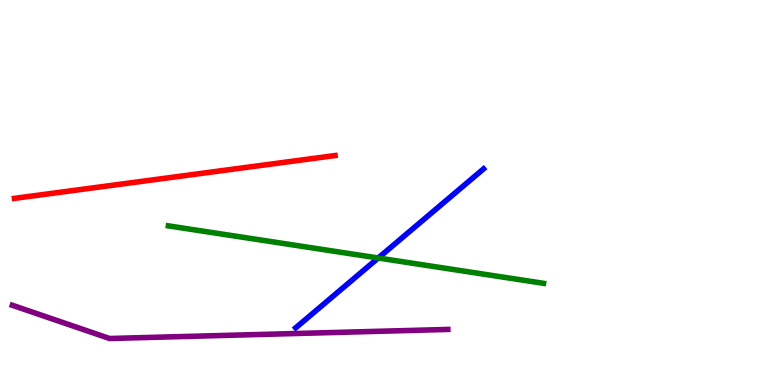[{'lines': ['blue', 'red'], 'intersections': []}, {'lines': ['green', 'red'], 'intersections': []}, {'lines': ['purple', 'red'], 'intersections': []}, {'lines': ['blue', 'green'], 'intersections': [{'x': 4.88, 'y': 3.3}]}, {'lines': ['blue', 'purple'], 'intersections': []}, {'lines': ['green', 'purple'], 'intersections': []}]